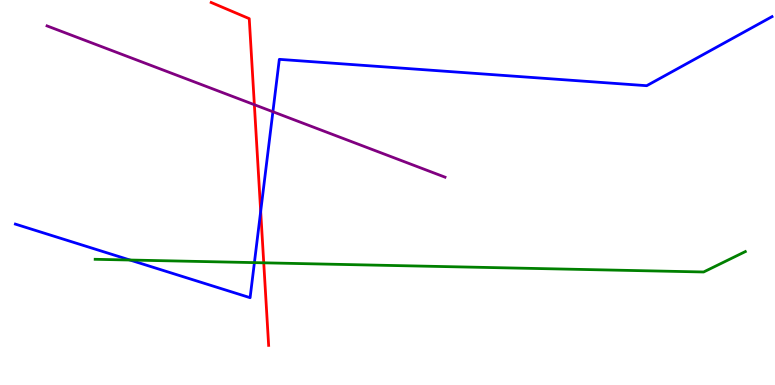[{'lines': ['blue', 'red'], 'intersections': [{'x': 3.36, 'y': 4.51}]}, {'lines': ['green', 'red'], 'intersections': [{'x': 3.4, 'y': 3.17}]}, {'lines': ['purple', 'red'], 'intersections': [{'x': 3.28, 'y': 7.28}]}, {'lines': ['blue', 'green'], 'intersections': [{'x': 1.68, 'y': 3.25}, {'x': 3.28, 'y': 3.18}]}, {'lines': ['blue', 'purple'], 'intersections': [{'x': 3.52, 'y': 7.1}]}, {'lines': ['green', 'purple'], 'intersections': []}]